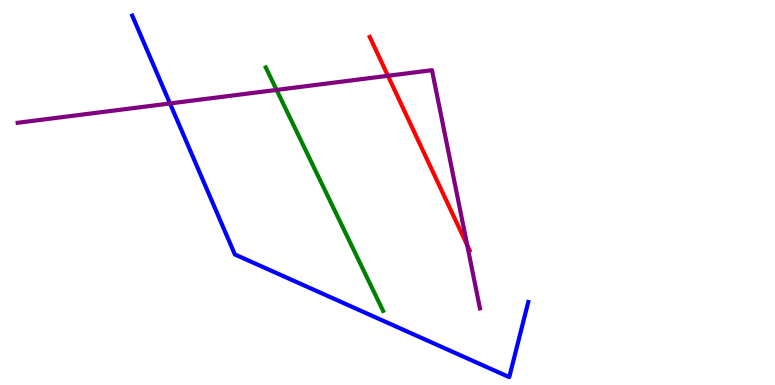[{'lines': ['blue', 'red'], 'intersections': []}, {'lines': ['green', 'red'], 'intersections': []}, {'lines': ['purple', 'red'], 'intersections': [{'x': 5.01, 'y': 8.03}, {'x': 6.03, 'y': 3.63}]}, {'lines': ['blue', 'green'], 'intersections': []}, {'lines': ['blue', 'purple'], 'intersections': [{'x': 2.19, 'y': 7.31}]}, {'lines': ['green', 'purple'], 'intersections': [{'x': 3.57, 'y': 7.66}]}]